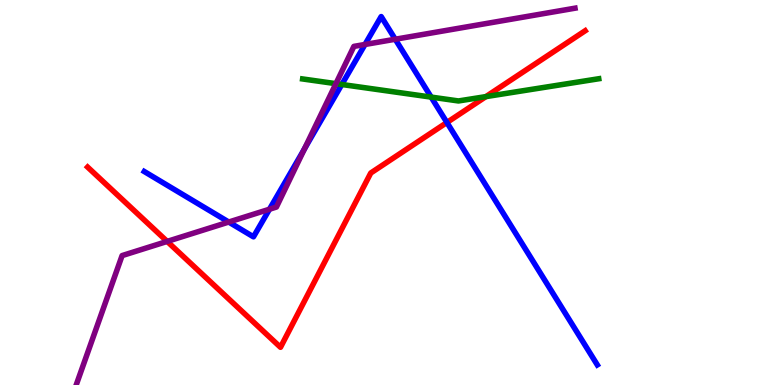[{'lines': ['blue', 'red'], 'intersections': [{'x': 5.77, 'y': 6.82}]}, {'lines': ['green', 'red'], 'intersections': [{'x': 6.27, 'y': 7.49}]}, {'lines': ['purple', 'red'], 'intersections': [{'x': 2.16, 'y': 3.73}]}, {'lines': ['blue', 'green'], 'intersections': [{'x': 4.41, 'y': 7.81}, {'x': 5.56, 'y': 7.48}]}, {'lines': ['blue', 'purple'], 'intersections': [{'x': 2.95, 'y': 4.23}, {'x': 3.48, 'y': 4.57}, {'x': 3.93, 'y': 6.13}, {'x': 4.71, 'y': 8.85}, {'x': 5.1, 'y': 8.98}]}, {'lines': ['green', 'purple'], 'intersections': [{'x': 4.33, 'y': 7.83}]}]